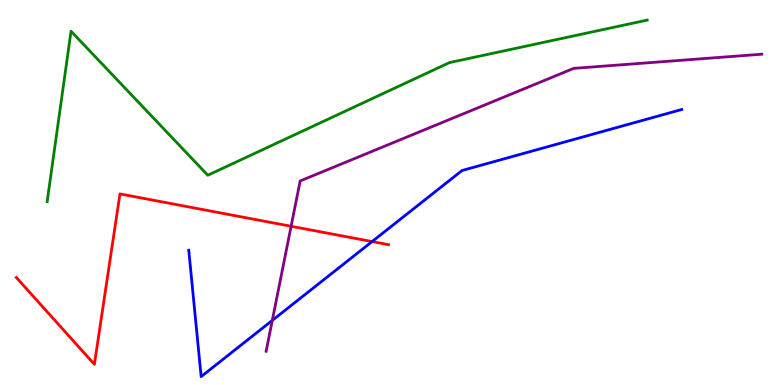[{'lines': ['blue', 'red'], 'intersections': [{'x': 4.8, 'y': 3.73}]}, {'lines': ['green', 'red'], 'intersections': []}, {'lines': ['purple', 'red'], 'intersections': [{'x': 3.76, 'y': 4.12}]}, {'lines': ['blue', 'green'], 'intersections': []}, {'lines': ['blue', 'purple'], 'intersections': [{'x': 3.51, 'y': 1.68}]}, {'lines': ['green', 'purple'], 'intersections': []}]